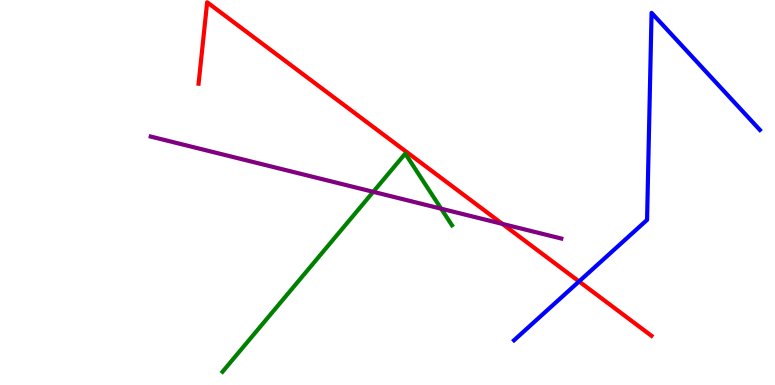[{'lines': ['blue', 'red'], 'intersections': [{'x': 7.47, 'y': 2.69}]}, {'lines': ['green', 'red'], 'intersections': []}, {'lines': ['purple', 'red'], 'intersections': [{'x': 6.48, 'y': 4.18}]}, {'lines': ['blue', 'green'], 'intersections': []}, {'lines': ['blue', 'purple'], 'intersections': []}, {'lines': ['green', 'purple'], 'intersections': [{'x': 4.82, 'y': 5.02}, {'x': 5.69, 'y': 4.58}]}]